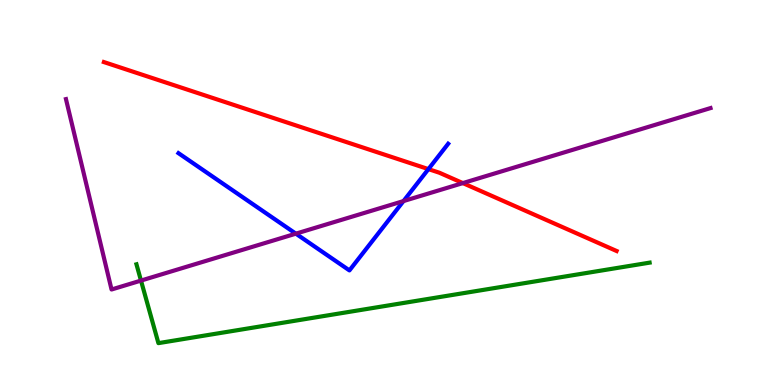[{'lines': ['blue', 'red'], 'intersections': [{'x': 5.53, 'y': 5.61}]}, {'lines': ['green', 'red'], 'intersections': []}, {'lines': ['purple', 'red'], 'intersections': [{'x': 5.97, 'y': 5.24}]}, {'lines': ['blue', 'green'], 'intersections': []}, {'lines': ['blue', 'purple'], 'intersections': [{'x': 3.82, 'y': 3.93}, {'x': 5.21, 'y': 4.78}]}, {'lines': ['green', 'purple'], 'intersections': [{'x': 1.82, 'y': 2.71}]}]